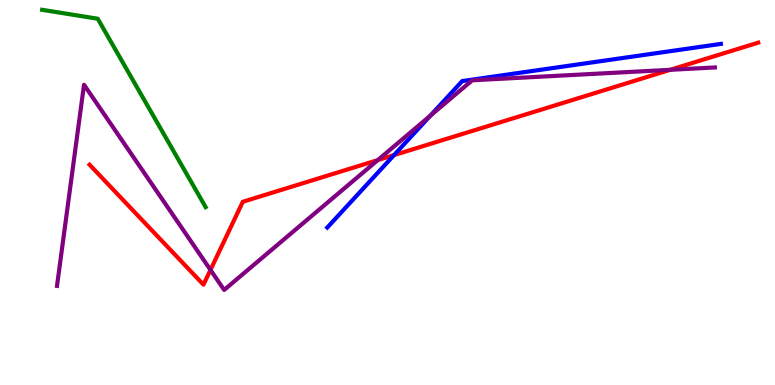[{'lines': ['blue', 'red'], 'intersections': [{'x': 5.08, 'y': 5.97}]}, {'lines': ['green', 'red'], 'intersections': []}, {'lines': ['purple', 'red'], 'intersections': [{'x': 2.72, 'y': 2.99}, {'x': 4.87, 'y': 5.84}, {'x': 8.65, 'y': 8.19}]}, {'lines': ['blue', 'green'], 'intersections': []}, {'lines': ['blue', 'purple'], 'intersections': [{'x': 5.55, 'y': 7.0}]}, {'lines': ['green', 'purple'], 'intersections': []}]